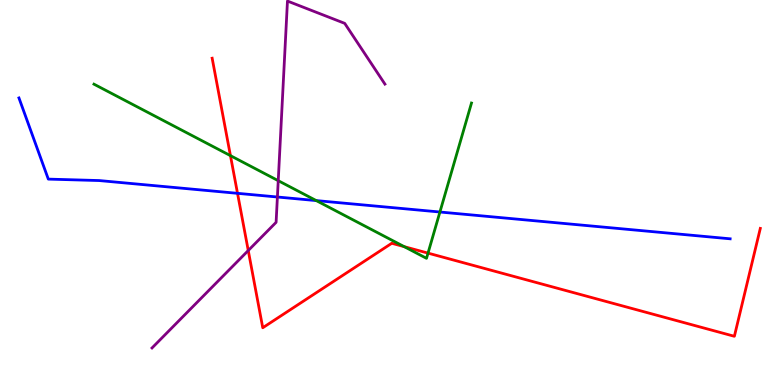[{'lines': ['blue', 'red'], 'intersections': [{'x': 3.06, 'y': 4.98}]}, {'lines': ['green', 'red'], 'intersections': [{'x': 2.97, 'y': 5.96}, {'x': 5.22, 'y': 3.59}, {'x': 5.52, 'y': 3.43}]}, {'lines': ['purple', 'red'], 'intersections': [{'x': 3.2, 'y': 3.49}]}, {'lines': ['blue', 'green'], 'intersections': [{'x': 4.08, 'y': 4.79}, {'x': 5.68, 'y': 4.49}]}, {'lines': ['blue', 'purple'], 'intersections': [{'x': 3.58, 'y': 4.88}]}, {'lines': ['green', 'purple'], 'intersections': [{'x': 3.59, 'y': 5.31}]}]